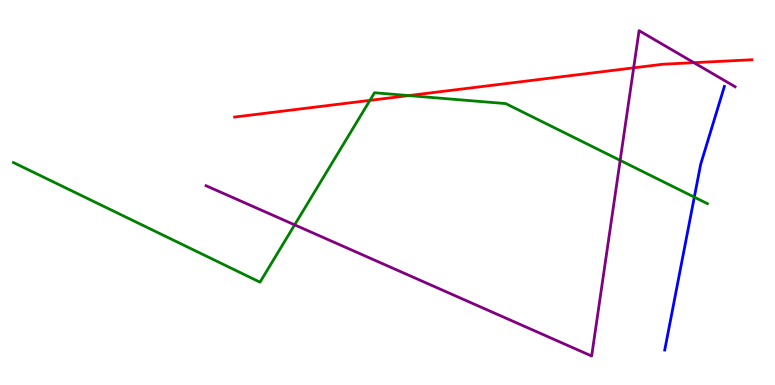[{'lines': ['blue', 'red'], 'intersections': []}, {'lines': ['green', 'red'], 'intersections': [{'x': 4.77, 'y': 7.39}, {'x': 5.27, 'y': 7.52}]}, {'lines': ['purple', 'red'], 'intersections': [{'x': 8.18, 'y': 8.24}, {'x': 8.95, 'y': 8.37}]}, {'lines': ['blue', 'green'], 'intersections': [{'x': 8.96, 'y': 4.88}]}, {'lines': ['blue', 'purple'], 'intersections': []}, {'lines': ['green', 'purple'], 'intersections': [{'x': 3.8, 'y': 4.16}, {'x': 8.0, 'y': 5.83}]}]